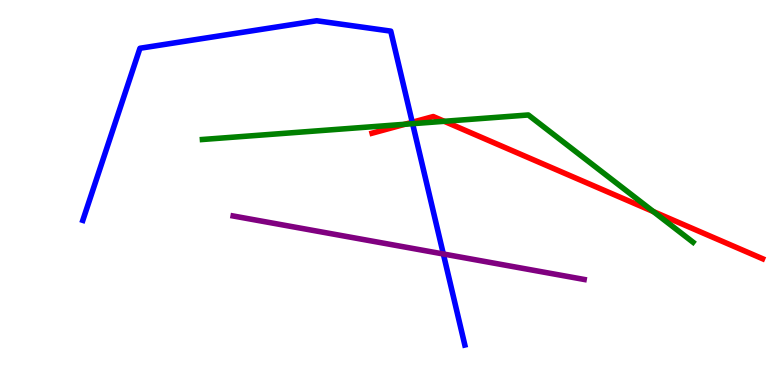[{'lines': ['blue', 'red'], 'intersections': [{'x': 5.32, 'y': 6.82}]}, {'lines': ['green', 'red'], 'intersections': [{'x': 5.22, 'y': 6.77}, {'x': 5.73, 'y': 6.85}, {'x': 8.43, 'y': 4.5}]}, {'lines': ['purple', 'red'], 'intersections': []}, {'lines': ['blue', 'green'], 'intersections': [{'x': 5.32, 'y': 6.79}]}, {'lines': ['blue', 'purple'], 'intersections': [{'x': 5.72, 'y': 3.4}]}, {'lines': ['green', 'purple'], 'intersections': []}]